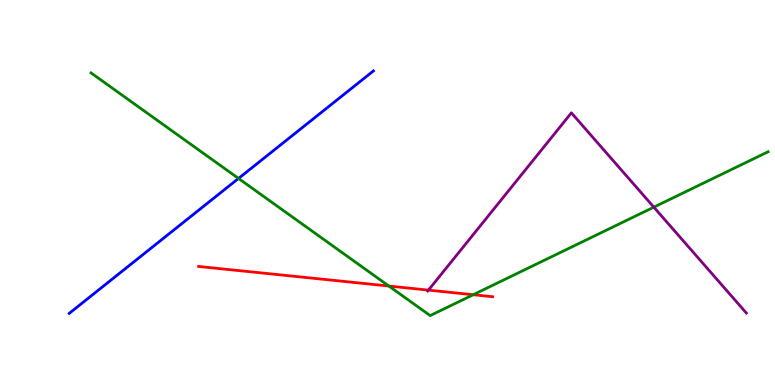[{'lines': ['blue', 'red'], 'intersections': []}, {'lines': ['green', 'red'], 'intersections': [{'x': 5.02, 'y': 2.57}, {'x': 6.11, 'y': 2.34}]}, {'lines': ['purple', 'red'], 'intersections': [{'x': 5.53, 'y': 2.46}]}, {'lines': ['blue', 'green'], 'intersections': [{'x': 3.08, 'y': 5.37}]}, {'lines': ['blue', 'purple'], 'intersections': []}, {'lines': ['green', 'purple'], 'intersections': [{'x': 8.44, 'y': 4.62}]}]